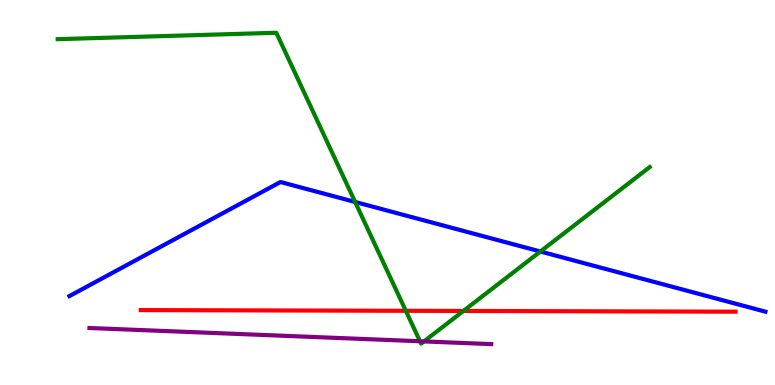[{'lines': ['blue', 'red'], 'intersections': []}, {'lines': ['green', 'red'], 'intersections': [{'x': 5.24, 'y': 1.93}, {'x': 5.98, 'y': 1.92}]}, {'lines': ['purple', 'red'], 'intersections': []}, {'lines': ['blue', 'green'], 'intersections': [{'x': 4.58, 'y': 4.75}, {'x': 6.97, 'y': 3.47}]}, {'lines': ['blue', 'purple'], 'intersections': []}, {'lines': ['green', 'purple'], 'intersections': [{'x': 5.42, 'y': 1.14}, {'x': 5.47, 'y': 1.13}]}]